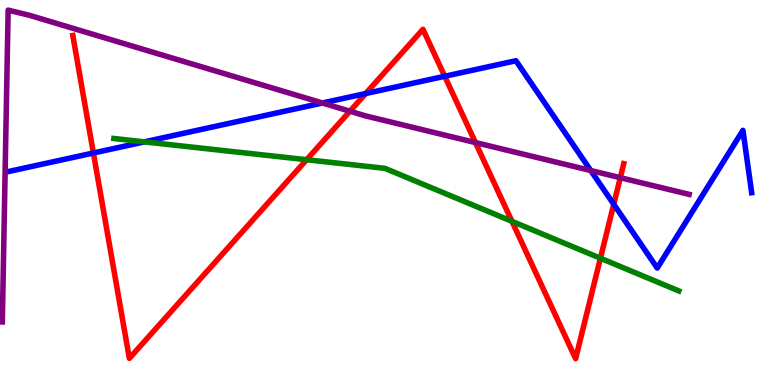[{'lines': ['blue', 'red'], 'intersections': [{'x': 1.2, 'y': 6.03}, {'x': 4.72, 'y': 7.57}, {'x': 5.74, 'y': 8.02}, {'x': 7.92, 'y': 4.69}]}, {'lines': ['green', 'red'], 'intersections': [{'x': 3.96, 'y': 5.85}, {'x': 6.61, 'y': 4.25}, {'x': 7.75, 'y': 3.29}]}, {'lines': ['purple', 'red'], 'intersections': [{'x': 4.51, 'y': 7.11}, {'x': 6.13, 'y': 6.3}, {'x': 8.0, 'y': 5.38}]}, {'lines': ['blue', 'green'], 'intersections': [{'x': 1.86, 'y': 6.32}]}, {'lines': ['blue', 'purple'], 'intersections': [{'x': 4.16, 'y': 7.33}, {'x': 7.62, 'y': 5.57}]}, {'lines': ['green', 'purple'], 'intersections': []}]